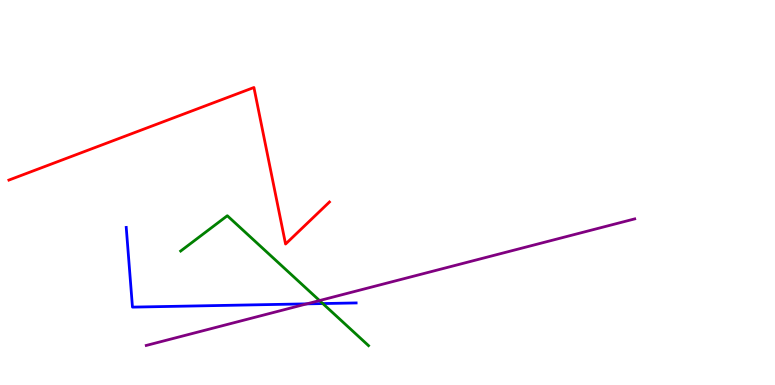[{'lines': ['blue', 'red'], 'intersections': []}, {'lines': ['green', 'red'], 'intersections': []}, {'lines': ['purple', 'red'], 'intersections': []}, {'lines': ['blue', 'green'], 'intersections': [{'x': 4.17, 'y': 2.12}]}, {'lines': ['blue', 'purple'], 'intersections': [{'x': 3.96, 'y': 2.11}]}, {'lines': ['green', 'purple'], 'intersections': [{'x': 4.12, 'y': 2.19}]}]